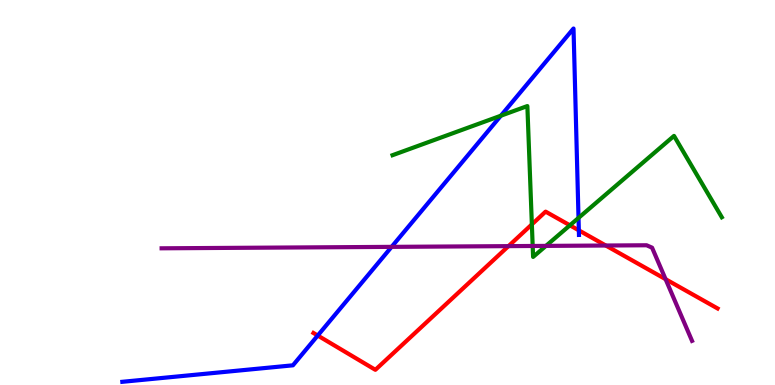[{'lines': ['blue', 'red'], 'intersections': [{'x': 4.1, 'y': 1.28}, {'x': 7.47, 'y': 4.02}]}, {'lines': ['green', 'red'], 'intersections': [{'x': 6.86, 'y': 4.17}, {'x': 7.35, 'y': 4.15}]}, {'lines': ['purple', 'red'], 'intersections': [{'x': 6.56, 'y': 3.61}, {'x': 7.82, 'y': 3.62}, {'x': 8.59, 'y': 2.75}]}, {'lines': ['blue', 'green'], 'intersections': [{'x': 6.46, 'y': 6.99}, {'x': 7.46, 'y': 4.34}]}, {'lines': ['blue', 'purple'], 'intersections': [{'x': 5.05, 'y': 3.59}]}, {'lines': ['green', 'purple'], 'intersections': [{'x': 6.87, 'y': 3.61}, {'x': 7.04, 'y': 3.61}]}]